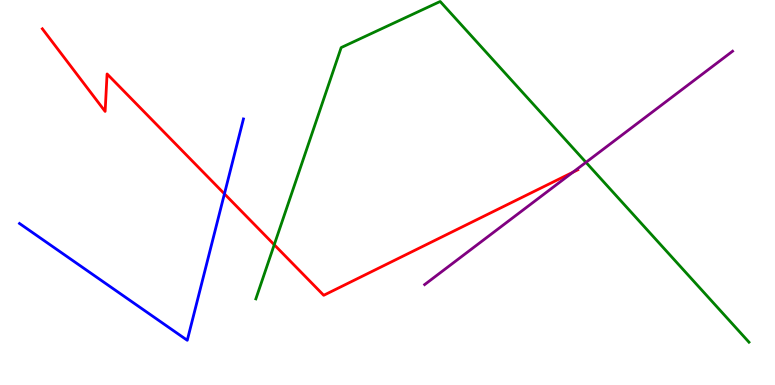[{'lines': ['blue', 'red'], 'intersections': [{'x': 2.9, 'y': 4.96}]}, {'lines': ['green', 'red'], 'intersections': [{'x': 3.54, 'y': 3.64}]}, {'lines': ['purple', 'red'], 'intersections': [{'x': 7.39, 'y': 5.53}]}, {'lines': ['blue', 'green'], 'intersections': []}, {'lines': ['blue', 'purple'], 'intersections': []}, {'lines': ['green', 'purple'], 'intersections': [{'x': 7.56, 'y': 5.78}]}]